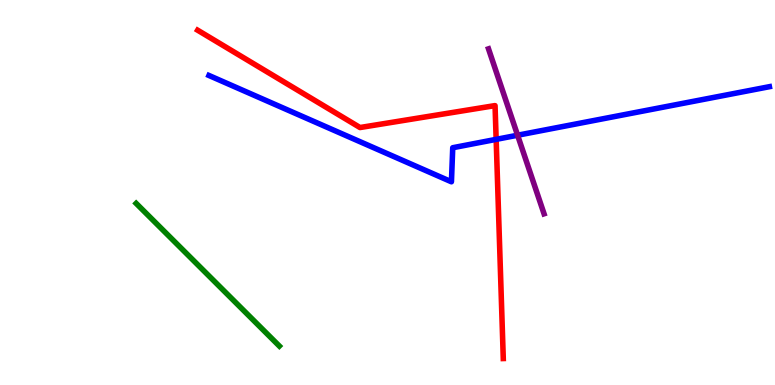[{'lines': ['blue', 'red'], 'intersections': [{'x': 6.4, 'y': 6.38}]}, {'lines': ['green', 'red'], 'intersections': []}, {'lines': ['purple', 'red'], 'intersections': []}, {'lines': ['blue', 'green'], 'intersections': []}, {'lines': ['blue', 'purple'], 'intersections': [{'x': 6.68, 'y': 6.49}]}, {'lines': ['green', 'purple'], 'intersections': []}]